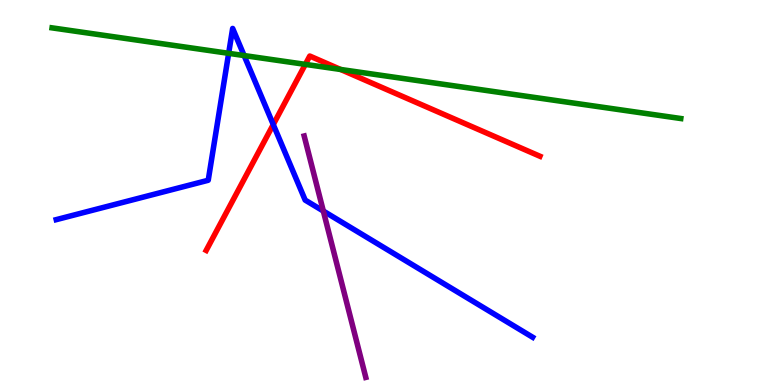[{'lines': ['blue', 'red'], 'intersections': [{'x': 3.53, 'y': 6.76}]}, {'lines': ['green', 'red'], 'intersections': [{'x': 3.94, 'y': 8.33}, {'x': 4.4, 'y': 8.2}]}, {'lines': ['purple', 'red'], 'intersections': []}, {'lines': ['blue', 'green'], 'intersections': [{'x': 2.95, 'y': 8.61}, {'x': 3.15, 'y': 8.56}]}, {'lines': ['blue', 'purple'], 'intersections': [{'x': 4.17, 'y': 4.52}]}, {'lines': ['green', 'purple'], 'intersections': []}]